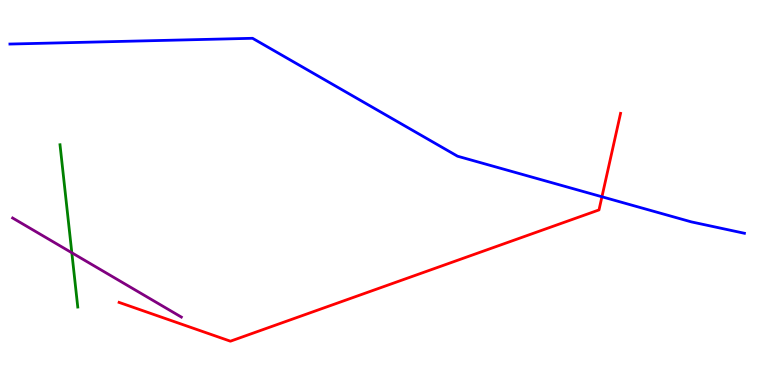[{'lines': ['blue', 'red'], 'intersections': [{'x': 7.77, 'y': 4.89}]}, {'lines': ['green', 'red'], 'intersections': []}, {'lines': ['purple', 'red'], 'intersections': []}, {'lines': ['blue', 'green'], 'intersections': []}, {'lines': ['blue', 'purple'], 'intersections': []}, {'lines': ['green', 'purple'], 'intersections': [{'x': 0.927, 'y': 3.43}]}]